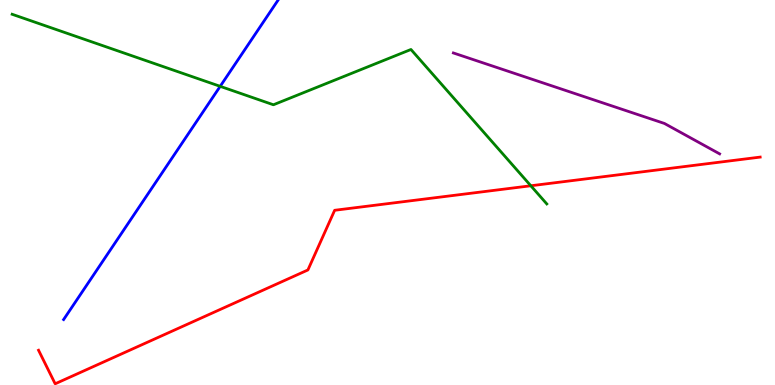[{'lines': ['blue', 'red'], 'intersections': []}, {'lines': ['green', 'red'], 'intersections': [{'x': 6.85, 'y': 5.17}]}, {'lines': ['purple', 'red'], 'intersections': []}, {'lines': ['blue', 'green'], 'intersections': [{'x': 2.84, 'y': 7.76}]}, {'lines': ['blue', 'purple'], 'intersections': []}, {'lines': ['green', 'purple'], 'intersections': []}]